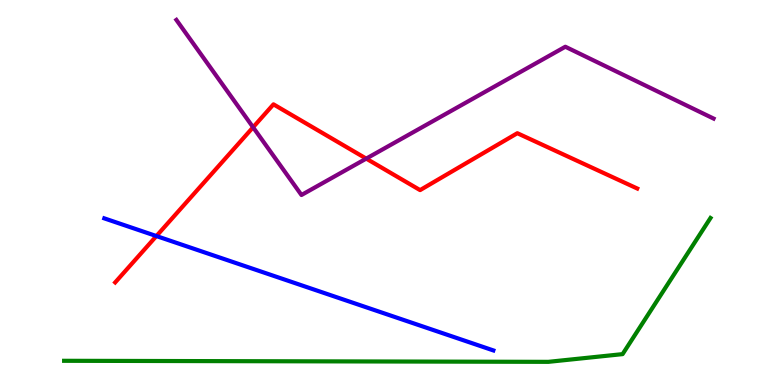[{'lines': ['blue', 'red'], 'intersections': [{'x': 2.02, 'y': 3.87}]}, {'lines': ['green', 'red'], 'intersections': []}, {'lines': ['purple', 'red'], 'intersections': [{'x': 3.27, 'y': 6.69}, {'x': 4.73, 'y': 5.88}]}, {'lines': ['blue', 'green'], 'intersections': []}, {'lines': ['blue', 'purple'], 'intersections': []}, {'lines': ['green', 'purple'], 'intersections': []}]